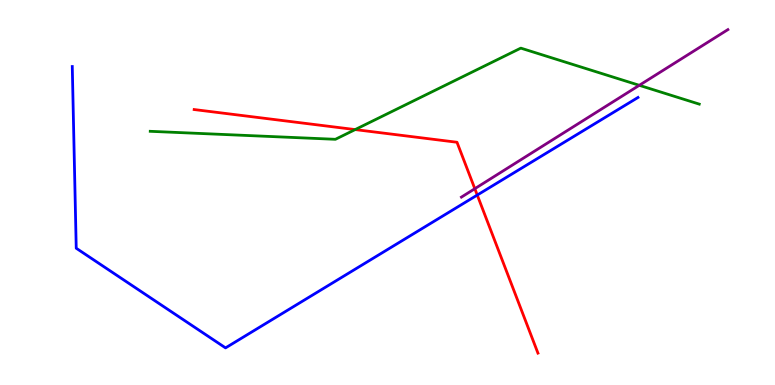[{'lines': ['blue', 'red'], 'intersections': [{'x': 6.16, 'y': 4.93}]}, {'lines': ['green', 'red'], 'intersections': [{'x': 4.58, 'y': 6.63}]}, {'lines': ['purple', 'red'], 'intersections': [{'x': 6.13, 'y': 5.1}]}, {'lines': ['blue', 'green'], 'intersections': []}, {'lines': ['blue', 'purple'], 'intersections': []}, {'lines': ['green', 'purple'], 'intersections': [{'x': 8.25, 'y': 7.78}]}]